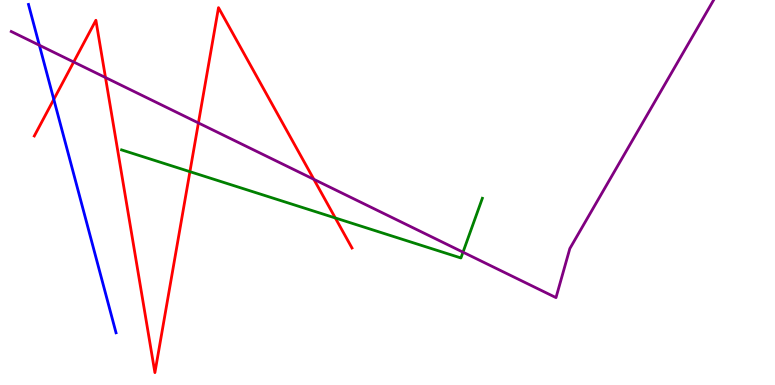[{'lines': ['blue', 'red'], 'intersections': [{'x': 0.694, 'y': 7.42}]}, {'lines': ['green', 'red'], 'intersections': [{'x': 2.45, 'y': 5.54}, {'x': 4.33, 'y': 4.34}]}, {'lines': ['purple', 'red'], 'intersections': [{'x': 0.951, 'y': 8.39}, {'x': 1.36, 'y': 7.99}, {'x': 2.56, 'y': 6.81}, {'x': 4.05, 'y': 5.34}]}, {'lines': ['blue', 'green'], 'intersections': []}, {'lines': ['blue', 'purple'], 'intersections': [{'x': 0.508, 'y': 8.82}]}, {'lines': ['green', 'purple'], 'intersections': [{'x': 5.97, 'y': 3.45}]}]